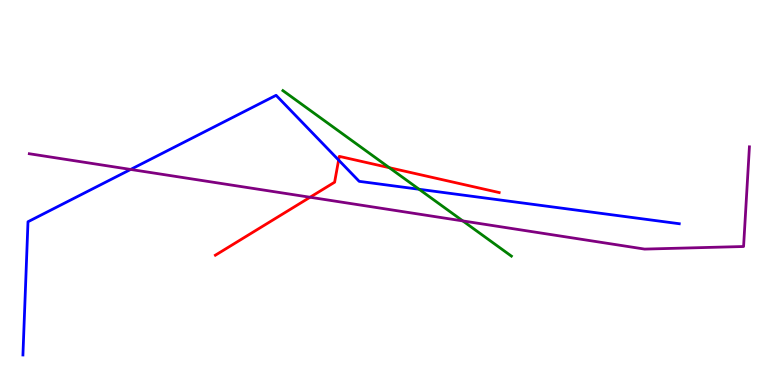[{'lines': ['blue', 'red'], 'intersections': [{'x': 4.37, 'y': 5.84}]}, {'lines': ['green', 'red'], 'intersections': [{'x': 5.02, 'y': 5.64}]}, {'lines': ['purple', 'red'], 'intersections': [{'x': 4.0, 'y': 4.88}]}, {'lines': ['blue', 'green'], 'intersections': [{'x': 5.41, 'y': 5.08}]}, {'lines': ['blue', 'purple'], 'intersections': [{'x': 1.69, 'y': 5.6}]}, {'lines': ['green', 'purple'], 'intersections': [{'x': 5.97, 'y': 4.26}]}]